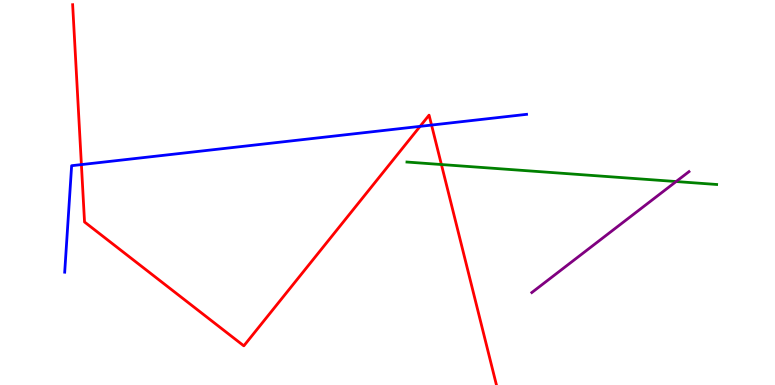[{'lines': ['blue', 'red'], 'intersections': [{'x': 1.05, 'y': 5.72}, {'x': 5.42, 'y': 6.72}, {'x': 5.57, 'y': 6.75}]}, {'lines': ['green', 'red'], 'intersections': [{'x': 5.7, 'y': 5.73}]}, {'lines': ['purple', 'red'], 'intersections': []}, {'lines': ['blue', 'green'], 'intersections': []}, {'lines': ['blue', 'purple'], 'intersections': []}, {'lines': ['green', 'purple'], 'intersections': [{'x': 8.72, 'y': 5.28}]}]